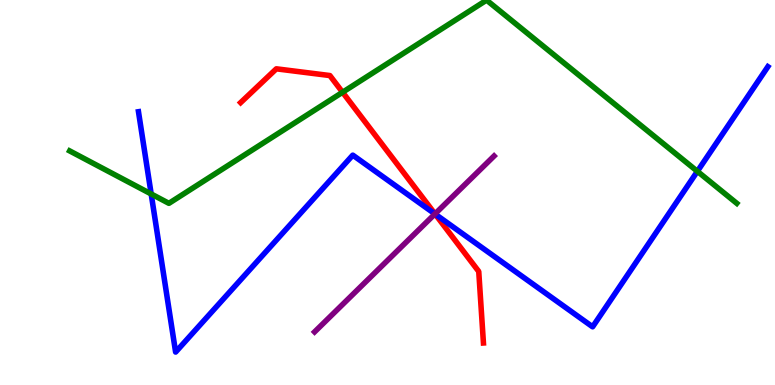[{'lines': ['blue', 'red'], 'intersections': [{'x': 5.61, 'y': 4.44}]}, {'lines': ['green', 'red'], 'intersections': [{'x': 4.42, 'y': 7.6}]}, {'lines': ['purple', 'red'], 'intersections': [{'x': 5.61, 'y': 4.44}]}, {'lines': ['blue', 'green'], 'intersections': [{'x': 1.95, 'y': 4.96}, {'x': 9.0, 'y': 5.55}]}, {'lines': ['blue', 'purple'], 'intersections': [{'x': 5.61, 'y': 4.44}]}, {'lines': ['green', 'purple'], 'intersections': []}]